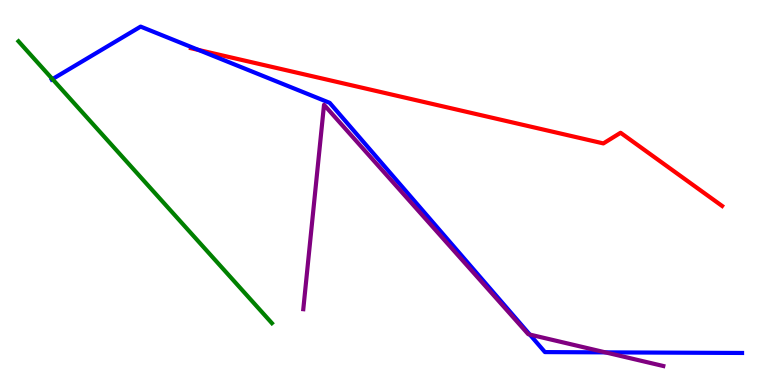[{'lines': ['blue', 'red'], 'intersections': [{'x': 2.56, 'y': 8.7}]}, {'lines': ['green', 'red'], 'intersections': []}, {'lines': ['purple', 'red'], 'intersections': []}, {'lines': ['blue', 'green'], 'intersections': [{'x': 0.677, 'y': 7.95}]}, {'lines': ['blue', 'purple'], 'intersections': [{'x': 6.84, 'y': 1.31}, {'x': 7.81, 'y': 0.848}]}, {'lines': ['green', 'purple'], 'intersections': []}]